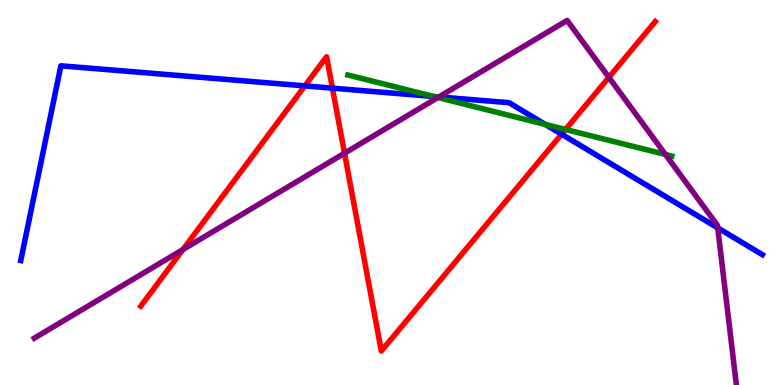[{'lines': ['blue', 'red'], 'intersections': [{'x': 3.93, 'y': 7.77}, {'x': 4.29, 'y': 7.71}, {'x': 7.25, 'y': 6.51}]}, {'lines': ['green', 'red'], 'intersections': [{'x': 7.3, 'y': 6.64}]}, {'lines': ['purple', 'red'], 'intersections': [{'x': 2.36, 'y': 3.52}, {'x': 4.45, 'y': 6.02}, {'x': 7.86, 'y': 7.99}]}, {'lines': ['blue', 'green'], 'intersections': [{'x': 5.6, 'y': 7.49}, {'x': 7.04, 'y': 6.77}]}, {'lines': ['blue', 'purple'], 'intersections': [{'x': 5.66, 'y': 7.48}, {'x': 9.26, 'y': 4.08}]}, {'lines': ['green', 'purple'], 'intersections': [{'x': 5.65, 'y': 7.47}, {'x': 8.59, 'y': 5.99}]}]